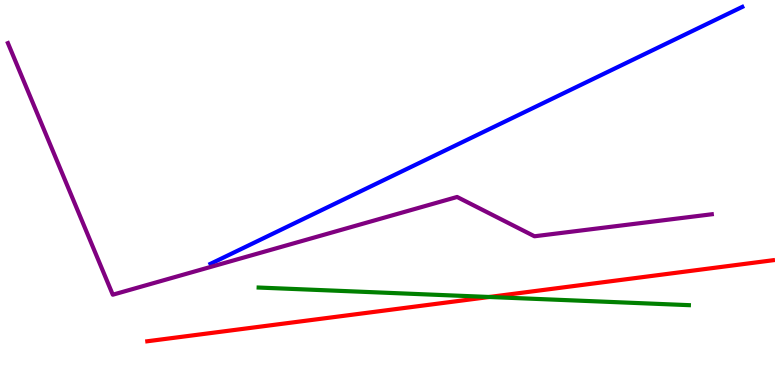[{'lines': ['blue', 'red'], 'intersections': []}, {'lines': ['green', 'red'], 'intersections': [{'x': 6.31, 'y': 2.29}]}, {'lines': ['purple', 'red'], 'intersections': []}, {'lines': ['blue', 'green'], 'intersections': []}, {'lines': ['blue', 'purple'], 'intersections': []}, {'lines': ['green', 'purple'], 'intersections': []}]